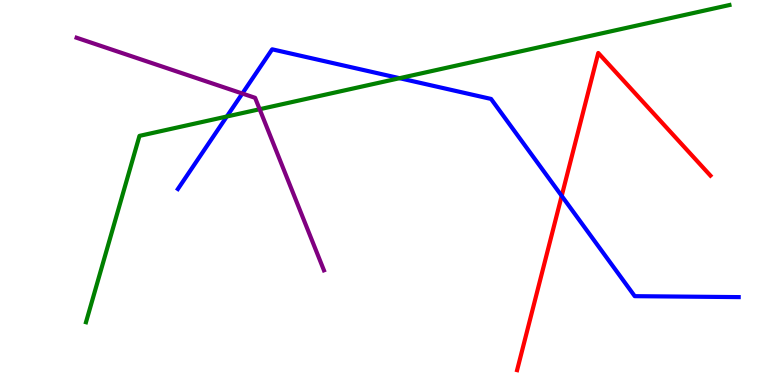[{'lines': ['blue', 'red'], 'intersections': [{'x': 7.25, 'y': 4.91}]}, {'lines': ['green', 'red'], 'intersections': []}, {'lines': ['purple', 'red'], 'intersections': []}, {'lines': ['blue', 'green'], 'intersections': [{'x': 2.93, 'y': 6.97}, {'x': 5.16, 'y': 7.97}]}, {'lines': ['blue', 'purple'], 'intersections': [{'x': 3.13, 'y': 7.57}]}, {'lines': ['green', 'purple'], 'intersections': [{'x': 3.35, 'y': 7.16}]}]